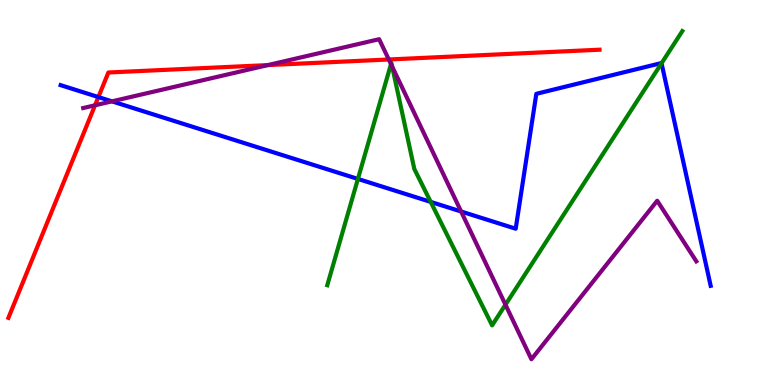[{'lines': ['blue', 'red'], 'intersections': [{'x': 1.27, 'y': 7.48}]}, {'lines': ['green', 'red'], 'intersections': []}, {'lines': ['purple', 'red'], 'intersections': [{'x': 1.23, 'y': 7.27}, {'x': 3.46, 'y': 8.31}, {'x': 5.02, 'y': 8.45}]}, {'lines': ['blue', 'green'], 'intersections': [{'x': 4.62, 'y': 5.35}, {'x': 5.56, 'y': 4.76}, {'x': 8.54, 'y': 8.36}]}, {'lines': ['blue', 'purple'], 'intersections': [{'x': 1.44, 'y': 7.37}, {'x': 5.95, 'y': 4.51}]}, {'lines': ['green', 'purple'], 'intersections': [{'x': 5.05, 'y': 8.33}, {'x': 5.06, 'y': 8.27}, {'x': 6.52, 'y': 2.09}]}]